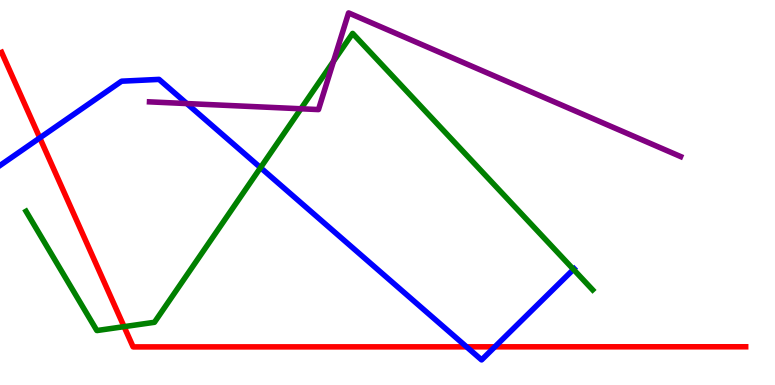[{'lines': ['blue', 'red'], 'intersections': [{'x': 0.513, 'y': 6.42}, {'x': 6.02, 'y': 0.991}, {'x': 6.39, 'y': 0.992}]}, {'lines': ['green', 'red'], 'intersections': [{'x': 1.6, 'y': 1.52}]}, {'lines': ['purple', 'red'], 'intersections': []}, {'lines': ['blue', 'green'], 'intersections': [{'x': 3.36, 'y': 5.65}, {'x': 7.4, 'y': 3.0}]}, {'lines': ['blue', 'purple'], 'intersections': [{'x': 2.41, 'y': 7.31}]}, {'lines': ['green', 'purple'], 'intersections': [{'x': 3.88, 'y': 7.17}, {'x': 4.3, 'y': 8.41}]}]